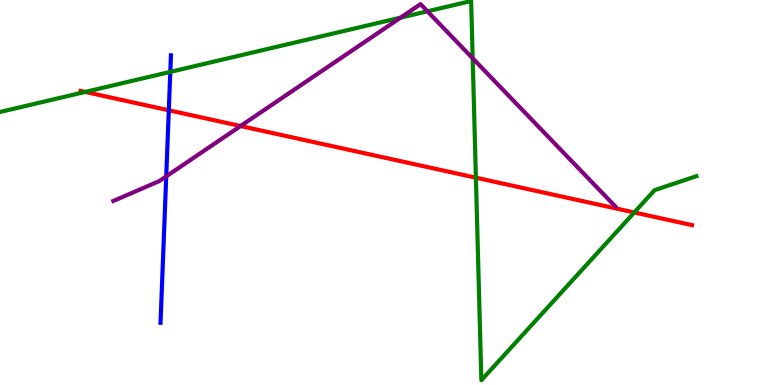[{'lines': ['blue', 'red'], 'intersections': [{'x': 2.18, 'y': 7.14}]}, {'lines': ['green', 'red'], 'intersections': [{'x': 1.1, 'y': 7.61}, {'x': 6.14, 'y': 5.38}, {'x': 8.18, 'y': 4.48}]}, {'lines': ['purple', 'red'], 'intersections': [{'x': 3.1, 'y': 6.73}]}, {'lines': ['blue', 'green'], 'intersections': [{'x': 2.2, 'y': 8.13}]}, {'lines': ['blue', 'purple'], 'intersections': [{'x': 2.14, 'y': 5.42}]}, {'lines': ['green', 'purple'], 'intersections': [{'x': 5.17, 'y': 9.54}, {'x': 5.52, 'y': 9.71}, {'x': 6.1, 'y': 8.49}]}]